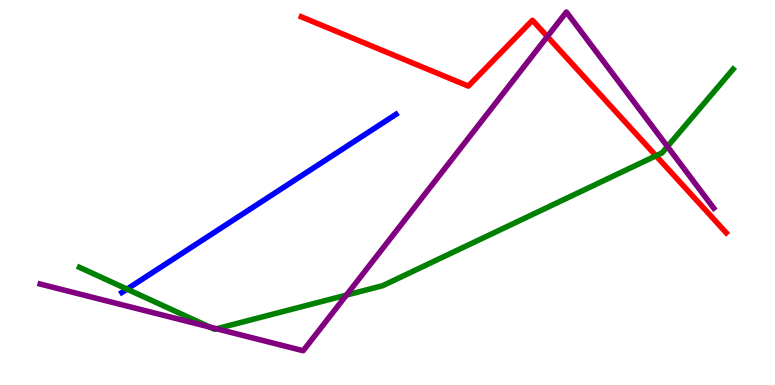[{'lines': ['blue', 'red'], 'intersections': []}, {'lines': ['green', 'red'], 'intersections': [{'x': 8.46, 'y': 5.95}]}, {'lines': ['purple', 'red'], 'intersections': [{'x': 7.06, 'y': 9.05}]}, {'lines': ['blue', 'green'], 'intersections': [{'x': 1.64, 'y': 2.49}]}, {'lines': ['blue', 'purple'], 'intersections': []}, {'lines': ['green', 'purple'], 'intersections': [{'x': 2.71, 'y': 1.51}, {'x': 2.79, 'y': 1.46}, {'x': 4.47, 'y': 2.34}, {'x': 8.61, 'y': 6.19}]}]